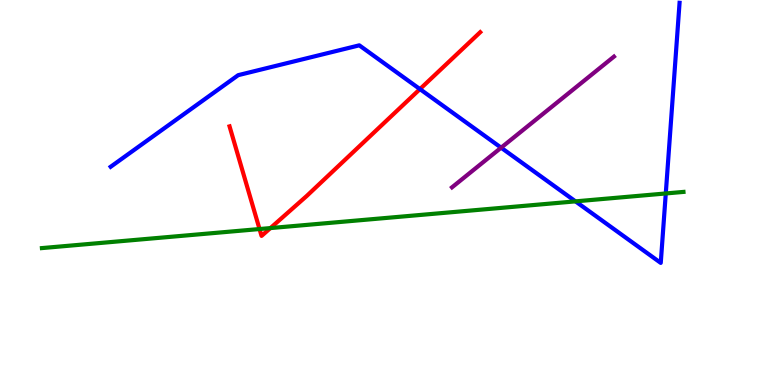[{'lines': ['blue', 'red'], 'intersections': [{'x': 5.42, 'y': 7.69}]}, {'lines': ['green', 'red'], 'intersections': [{'x': 3.35, 'y': 4.05}, {'x': 3.49, 'y': 4.08}]}, {'lines': ['purple', 'red'], 'intersections': []}, {'lines': ['blue', 'green'], 'intersections': [{'x': 7.43, 'y': 4.77}, {'x': 8.59, 'y': 4.98}]}, {'lines': ['blue', 'purple'], 'intersections': [{'x': 6.47, 'y': 6.16}]}, {'lines': ['green', 'purple'], 'intersections': []}]